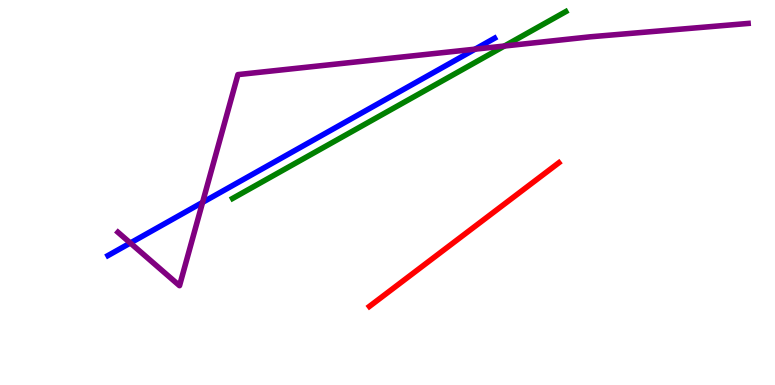[{'lines': ['blue', 'red'], 'intersections': []}, {'lines': ['green', 'red'], 'intersections': []}, {'lines': ['purple', 'red'], 'intersections': []}, {'lines': ['blue', 'green'], 'intersections': []}, {'lines': ['blue', 'purple'], 'intersections': [{'x': 1.68, 'y': 3.69}, {'x': 2.61, 'y': 4.74}, {'x': 6.13, 'y': 8.72}]}, {'lines': ['green', 'purple'], 'intersections': [{'x': 6.51, 'y': 8.8}]}]